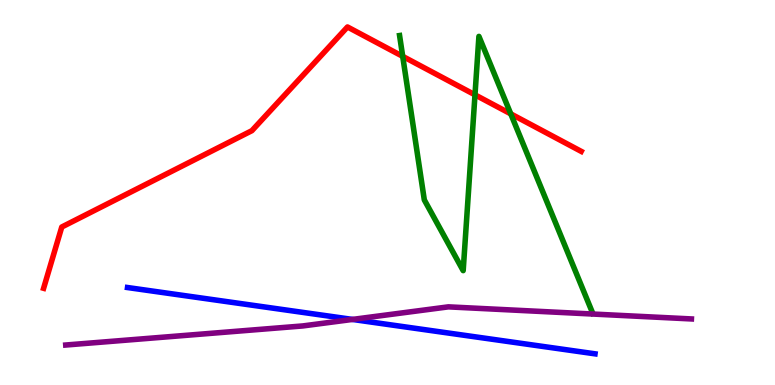[{'lines': ['blue', 'red'], 'intersections': []}, {'lines': ['green', 'red'], 'intersections': [{'x': 5.2, 'y': 8.54}, {'x': 6.13, 'y': 7.54}, {'x': 6.59, 'y': 7.04}]}, {'lines': ['purple', 'red'], 'intersections': []}, {'lines': ['blue', 'green'], 'intersections': []}, {'lines': ['blue', 'purple'], 'intersections': [{'x': 4.55, 'y': 1.7}]}, {'lines': ['green', 'purple'], 'intersections': []}]